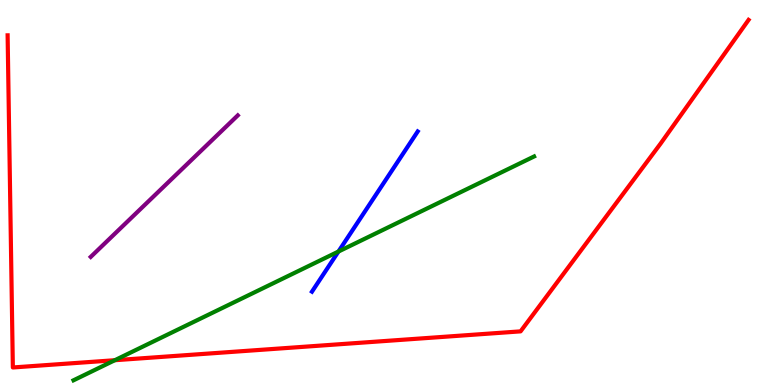[{'lines': ['blue', 'red'], 'intersections': []}, {'lines': ['green', 'red'], 'intersections': [{'x': 1.48, 'y': 0.644}]}, {'lines': ['purple', 'red'], 'intersections': []}, {'lines': ['blue', 'green'], 'intersections': [{'x': 4.37, 'y': 3.47}]}, {'lines': ['blue', 'purple'], 'intersections': []}, {'lines': ['green', 'purple'], 'intersections': []}]